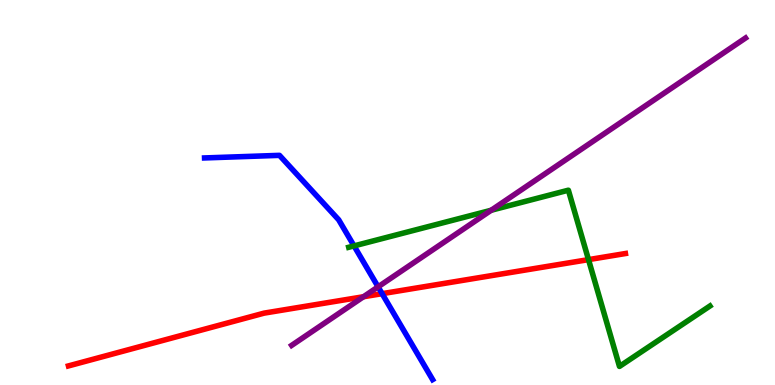[{'lines': ['blue', 'red'], 'intersections': [{'x': 4.93, 'y': 2.37}]}, {'lines': ['green', 'red'], 'intersections': [{'x': 7.59, 'y': 3.26}]}, {'lines': ['purple', 'red'], 'intersections': [{'x': 4.69, 'y': 2.29}]}, {'lines': ['blue', 'green'], 'intersections': [{'x': 4.57, 'y': 3.61}]}, {'lines': ['blue', 'purple'], 'intersections': [{'x': 4.88, 'y': 2.55}]}, {'lines': ['green', 'purple'], 'intersections': [{'x': 6.34, 'y': 4.54}]}]